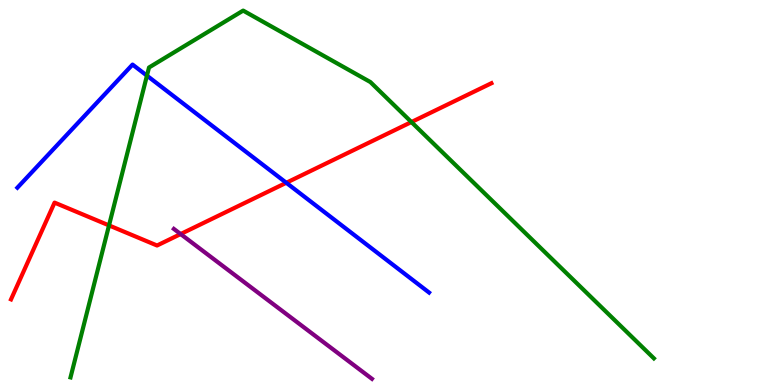[{'lines': ['blue', 'red'], 'intersections': [{'x': 3.69, 'y': 5.25}]}, {'lines': ['green', 'red'], 'intersections': [{'x': 1.41, 'y': 4.15}, {'x': 5.31, 'y': 6.83}]}, {'lines': ['purple', 'red'], 'intersections': [{'x': 2.33, 'y': 3.92}]}, {'lines': ['blue', 'green'], 'intersections': [{'x': 1.9, 'y': 8.04}]}, {'lines': ['blue', 'purple'], 'intersections': []}, {'lines': ['green', 'purple'], 'intersections': []}]